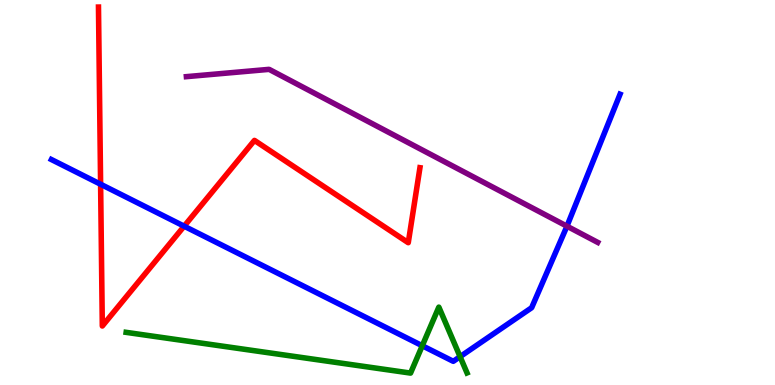[{'lines': ['blue', 'red'], 'intersections': [{'x': 1.3, 'y': 5.21}, {'x': 2.38, 'y': 4.13}]}, {'lines': ['green', 'red'], 'intersections': []}, {'lines': ['purple', 'red'], 'intersections': []}, {'lines': ['blue', 'green'], 'intersections': [{'x': 5.45, 'y': 1.02}, {'x': 5.94, 'y': 0.736}]}, {'lines': ['blue', 'purple'], 'intersections': [{'x': 7.32, 'y': 4.12}]}, {'lines': ['green', 'purple'], 'intersections': []}]